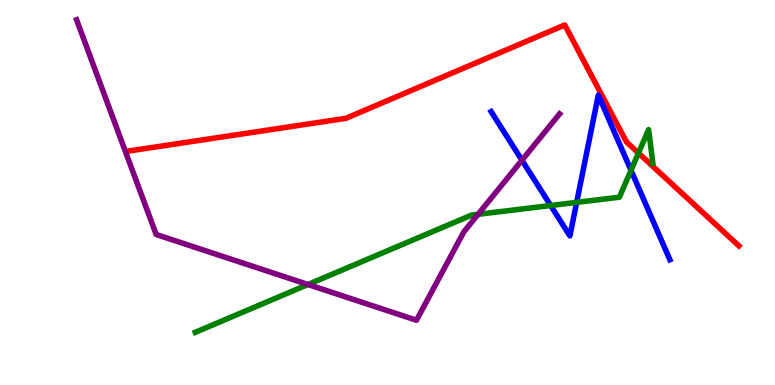[{'lines': ['blue', 'red'], 'intersections': []}, {'lines': ['green', 'red'], 'intersections': [{'x': 8.24, 'y': 6.02}]}, {'lines': ['purple', 'red'], 'intersections': []}, {'lines': ['blue', 'green'], 'intersections': [{'x': 7.11, 'y': 4.66}, {'x': 7.44, 'y': 4.74}, {'x': 8.14, 'y': 5.58}]}, {'lines': ['blue', 'purple'], 'intersections': [{'x': 6.73, 'y': 5.84}]}, {'lines': ['green', 'purple'], 'intersections': [{'x': 3.97, 'y': 2.61}, {'x': 6.17, 'y': 4.43}]}]